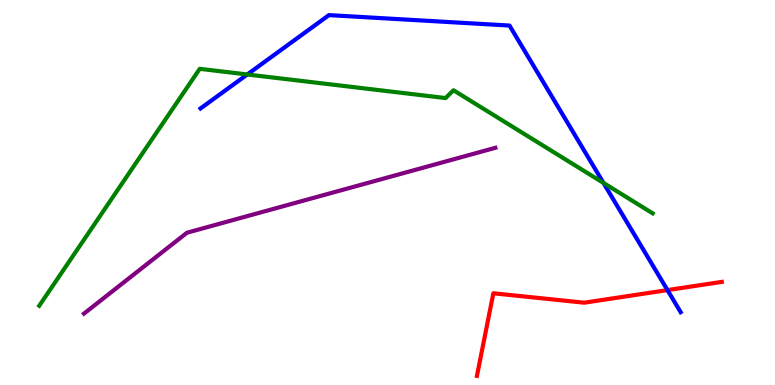[{'lines': ['blue', 'red'], 'intersections': [{'x': 8.61, 'y': 2.46}]}, {'lines': ['green', 'red'], 'intersections': []}, {'lines': ['purple', 'red'], 'intersections': []}, {'lines': ['blue', 'green'], 'intersections': [{'x': 3.19, 'y': 8.07}, {'x': 7.79, 'y': 5.25}]}, {'lines': ['blue', 'purple'], 'intersections': []}, {'lines': ['green', 'purple'], 'intersections': []}]